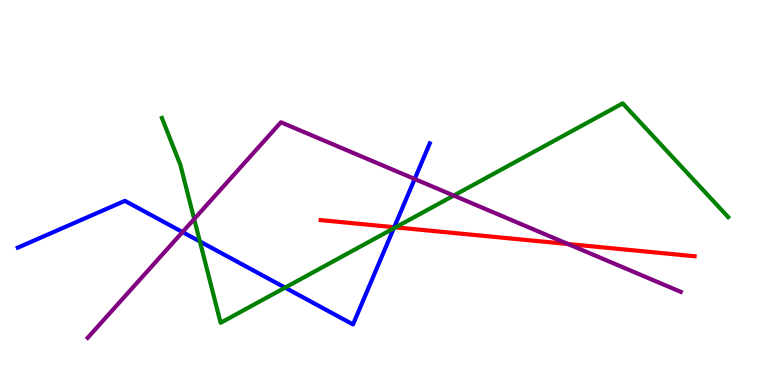[{'lines': ['blue', 'red'], 'intersections': [{'x': 5.09, 'y': 4.1}]}, {'lines': ['green', 'red'], 'intersections': [{'x': 5.1, 'y': 4.09}]}, {'lines': ['purple', 'red'], 'intersections': [{'x': 7.33, 'y': 3.66}]}, {'lines': ['blue', 'green'], 'intersections': [{'x': 2.58, 'y': 3.73}, {'x': 3.68, 'y': 2.53}, {'x': 5.08, 'y': 4.07}]}, {'lines': ['blue', 'purple'], 'intersections': [{'x': 2.35, 'y': 3.97}, {'x': 5.35, 'y': 5.35}]}, {'lines': ['green', 'purple'], 'intersections': [{'x': 2.51, 'y': 4.31}, {'x': 5.85, 'y': 4.92}]}]